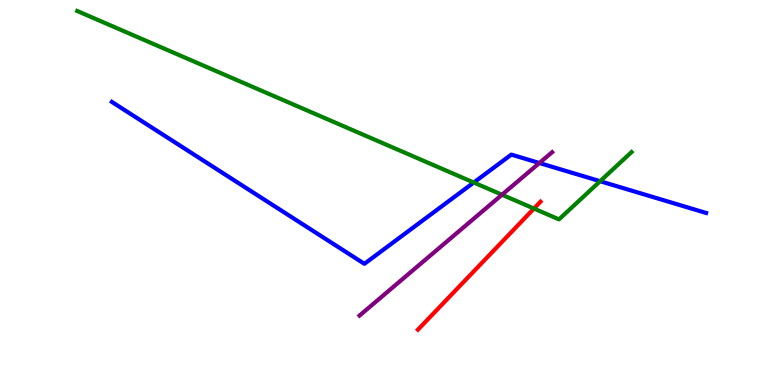[{'lines': ['blue', 'red'], 'intersections': []}, {'lines': ['green', 'red'], 'intersections': [{'x': 6.89, 'y': 4.58}]}, {'lines': ['purple', 'red'], 'intersections': []}, {'lines': ['blue', 'green'], 'intersections': [{'x': 6.11, 'y': 5.26}, {'x': 7.74, 'y': 5.29}]}, {'lines': ['blue', 'purple'], 'intersections': [{'x': 6.96, 'y': 5.77}]}, {'lines': ['green', 'purple'], 'intersections': [{'x': 6.48, 'y': 4.94}]}]